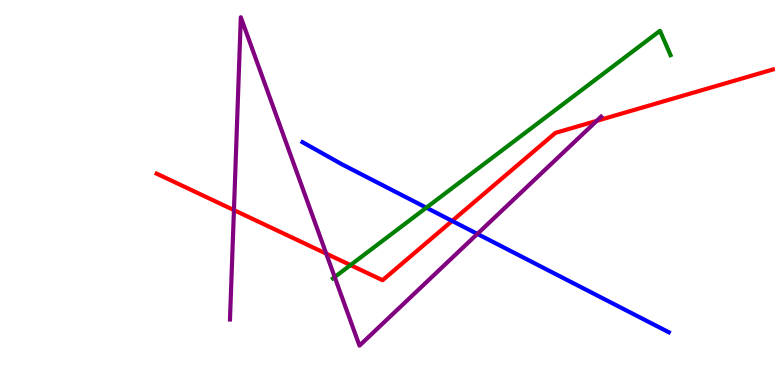[{'lines': ['blue', 'red'], 'intersections': [{'x': 5.83, 'y': 4.26}]}, {'lines': ['green', 'red'], 'intersections': [{'x': 4.52, 'y': 3.11}]}, {'lines': ['purple', 'red'], 'intersections': [{'x': 3.02, 'y': 4.54}, {'x': 4.21, 'y': 3.41}, {'x': 7.7, 'y': 6.86}]}, {'lines': ['blue', 'green'], 'intersections': [{'x': 5.5, 'y': 4.61}]}, {'lines': ['blue', 'purple'], 'intersections': [{'x': 6.16, 'y': 3.92}]}, {'lines': ['green', 'purple'], 'intersections': [{'x': 4.32, 'y': 2.8}]}]